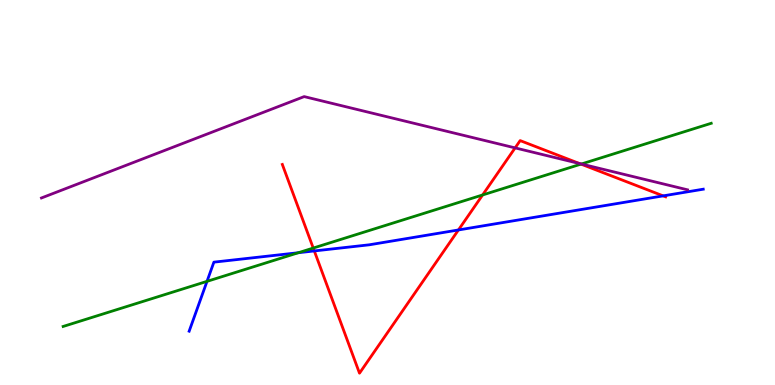[{'lines': ['blue', 'red'], 'intersections': [{'x': 4.06, 'y': 3.48}, {'x': 5.92, 'y': 4.03}, {'x': 8.56, 'y': 4.91}]}, {'lines': ['green', 'red'], 'intersections': [{'x': 4.04, 'y': 3.56}, {'x': 6.23, 'y': 4.94}, {'x': 7.5, 'y': 5.74}]}, {'lines': ['purple', 'red'], 'intersections': [{'x': 6.65, 'y': 6.16}, {'x': 7.48, 'y': 5.75}]}, {'lines': ['blue', 'green'], 'intersections': [{'x': 2.67, 'y': 2.69}, {'x': 3.85, 'y': 3.44}]}, {'lines': ['blue', 'purple'], 'intersections': []}, {'lines': ['green', 'purple'], 'intersections': [{'x': 7.5, 'y': 5.74}]}]